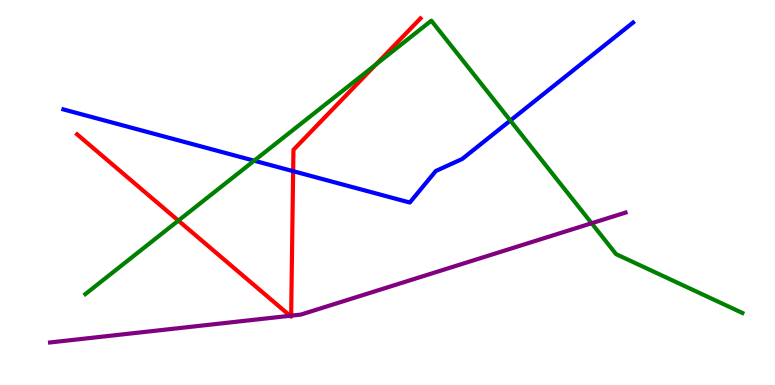[{'lines': ['blue', 'red'], 'intersections': [{'x': 3.78, 'y': 5.55}]}, {'lines': ['green', 'red'], 'intersections': [{'x': 2.3, 'y': 4.27}, {'x': 4.85, 'y': 8.33}]}, {'lines': ['purple', 'red'], 'intersections': [{'x': 3.74, 'y': 1.8}, {'x': 3.76, 'y': 1.8}]}, {'lines': ['blue', 'green'], 'intersections': [{'x': 3.28, 'y': 5.83}, {'x': 6.59, 'y': 6.87}]}, {'lines': ['blue', 'purple'], 'intersections': []}, {'lines': ['green', 'purple'], 'intersections': [{'x': 7.63, 'y': 4.2}]}]